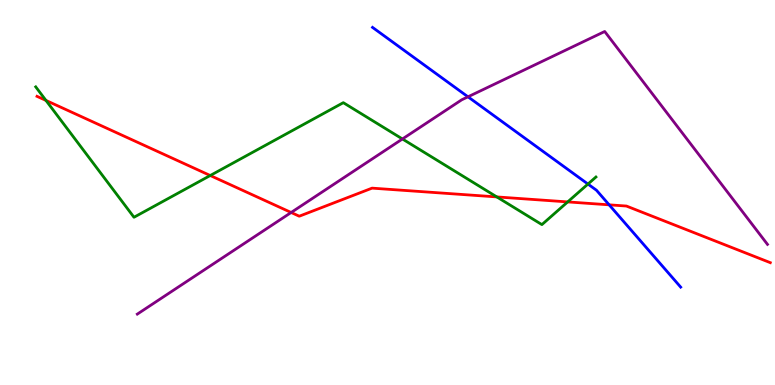[{'lines': ['blue', 'red'], 'intersections': [{'x': 7.86, 'y': 4.68}]}, {'lines': ['green', 'red'], 'intersections': [{'x': 0.593, 'y': 7.39}, {'x': 2.71, 'y': 5.44}, {'x': 6.41, 'y': 4.89}, {'x': 7.32, 'y': 4.76}]}, {'lines': ['purple', 'red'], 'intersections': [{'x': 3.76, 'y': 4.48}]}, {'lines': ['blue', 'green'], 'intersections': [{'x': 7.59, 'y': 5.22}]}, {'lines': ['blue', 'purple'], 'intersections': [{'x': 6.04, 'y': 7.49}]}, {'lines': ['green', 'purple'], 'intersections': [{'x': 5.19, 'y': 6.39}]}]